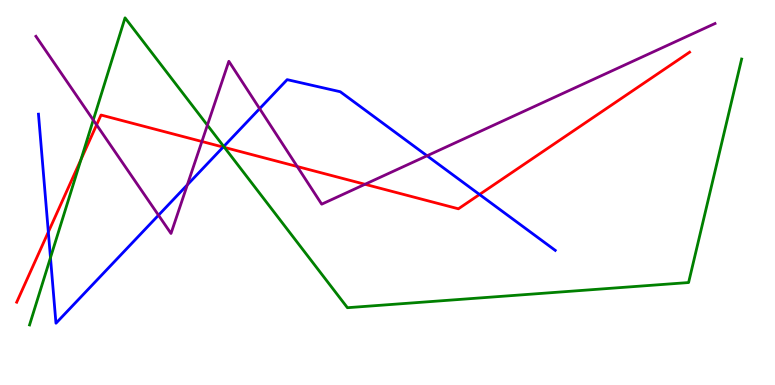[{'lines': ['blue', 'red'], 'intersections': [{'x': 0.624, 'y': 3.97}, {'x': 2.88, 'y': 6.18}, {'x': 6.19, 'y': 4.95}]}, {'lines': ['green', 'red'], 'intersections': [{'x': 1.04, 'y': 5.86}, {'x': 2.9, 'y': 6.17}]}, {'lines': ['purple', 'red'], 'intersections': [{'x': 1.25, 'y': 6.76}, {'x': 2.61, 'y': 6.32}, {'x': 3.84, 'y': 5.68}, {'x': 4.71, 'y': 5.21}]}, {'lines': ['blue', 'green'], 'intersections': [{'x': 0.651, 'y': 3.31}, {'x': 2.89, 'y': 6.2}]}, {'lines': ['blue', 'purple'], 'intersections': [{'x': 2.05, 'y': 4.41}, {'x': 2.42, 'y': 5.2}, {'x': 3.35, 'y': 7.18}, {'x': 5.51, 'y': 5.95}]}, {'lines': ['green', 'purple'], 'intersections': [{'x': 1.2, 'y': 6.88}, {'x': 2.68, 'y': 6.75}]}]